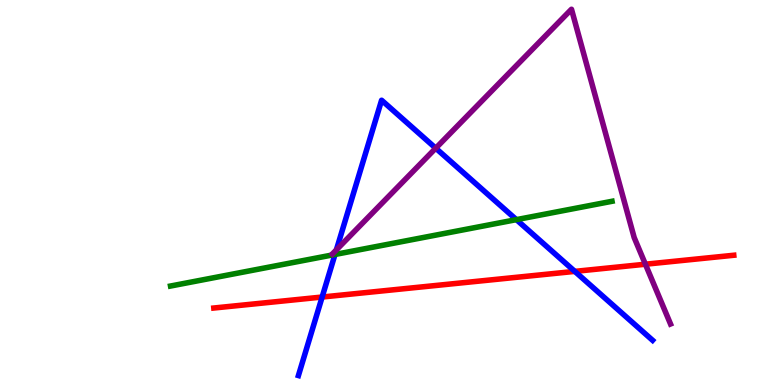[{'lines': ['blue', 'red'], 'intersections': [{'x': 4.16, 'y': 2.28}, {'x': 7.42, 'y': 2.95}]}, {'lines': ['green', 'red'], 'intersections': []}, {'lines': ['purple', 'red'], 'intersections': [{'x': 8.33, 'y': 3.14}]}, {'lines': ['blue', 'green'], 'intersections': [{'x': 4.32, 'y': 3.39}, {'x': 6.66, 'y': 4.29}]}, {'lines': ['blue', 'purple'], 'intersections': [{'x': 4.34, 'y': 3.51}, {'x': 5.62, 'y': 6.15}]}, {'lines': ['green', 'purple'], 'intersections': []}]